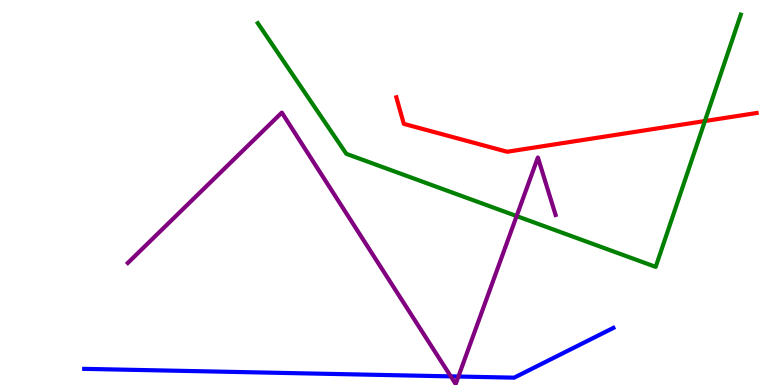[{'lines': ['blue', 'red'], 'intersections': []}, {'lines': ['green', 'red'], 'intersections': [{'x': 9.1, 'y': 6.86}]}, {'lines': ['purple', 'red'], 'intersections': []}, {'lines': ['blue', 'green'], 'intersections': []}, {'lines': ['blue', 'purple'], 'intersections': [{'x': 5.82, 'y': 0.224}, {'x': 5.92, 'y': 0.22}]}, {'lines': ['green', 'purple'], 'intersections': [{'x': 6.67, 'y': 4.39}]}]